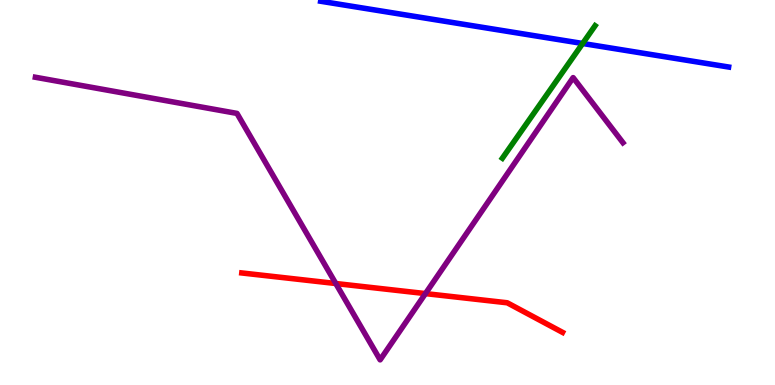[{'lines': ['blue', 'red'], 'intersections': []}, {'lines': ['green', 'red'], 'intersections': []}, {'lines': ['purple', 'red'], 'intersections': [{'x': 4.33, 'y': 2.64}, {'x': 5.49, 'y': 2.37}]}, {'lines': ['blue', 'green'], 'intersections': [{'x': 7.52, 'y': 8.87}]}, {'lines': ['blue', 'purple'], 'intersections': []}, {'lines': ['green', 'purple'], 'intersections': []}]